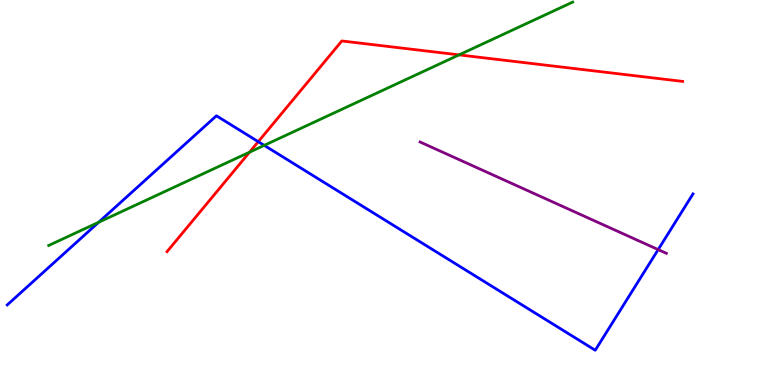[{'lines': ['blue', 'red'], 'intersections': [{'x': 3.33, 'y': 6.32}]}, {'lines': ['green', 'red'], 'intersections': [{'x': 3.22, 'y': 6.05}, {'x': 5.92, 'y': 8.57}]}, {'lines': ['purple', 'red'], 'intersections': []}, {'lines': ['blue', 'green'], 'intersections': [{'x': 1.27, 'y': 4.23}, {'x': 3.41, 'y': 6.22}]}, {'lines': ['blue', 'purple'], 'intersections': [{'x': 8.49, 'y': 3.52}]}, {'lines': ['green', 'purple'], 'intersections': []}]